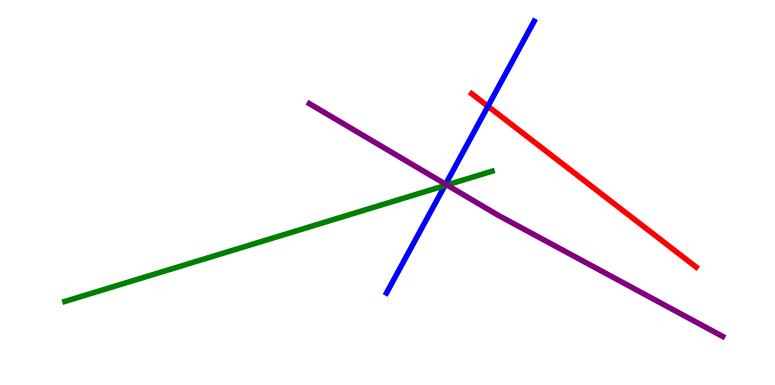[{'lines': ['blue', 'red'], 'intersections': [{'x': 6.3, 'y': 7.24}]}, {'lines': ['green', 'red'], 'intersections': []}, {'lines': ['purple', 'red'], 'intersections': []}, {'lines': ['blue', 'green'], 'intersections': [{'x': 5.74, 'y': 5.18}]}, {'lines': ['blue', 'purple'], 'intersections': [{'x': 5.75, 'y': 5.22}]}, {'lines': ['green', 'purple'], 'intersections': [{'x': 5.77, 'y': 5.2}]}]